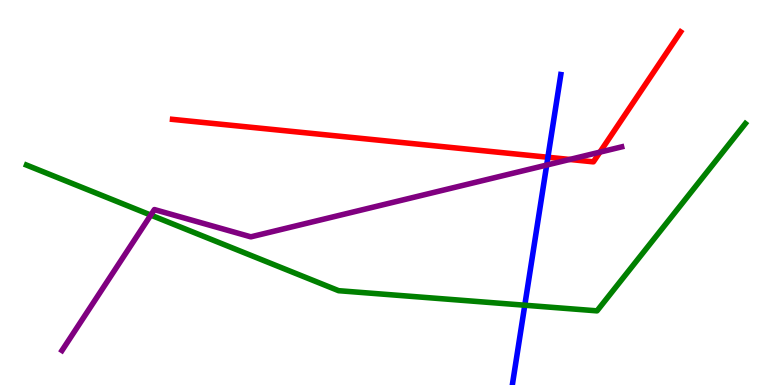[{'lines': ['blue', 'red'], 'intersections': [{'x': 7.07, 'y': 5.92}]}, {'lines': ['green', 'red'], 'intersections': []}, {'lines': ['purple', 'red'], 'intersections': [{'x': 7.35, 'y': 5.86}, {'x': 7.74, 'y': 6.05}]}, {'lines': ['blue', 'green'], 'intersections': [{'x': 6.77, 'y': 2.07}]}, {'lines': ['blue', 'purple'], 'intersections': [{'x': 7.05, 'y': 5.71}]}, {'lines': ['green', 'purple'], 'intersections': [{'x': 1.95, 'y': 4.41}]}]